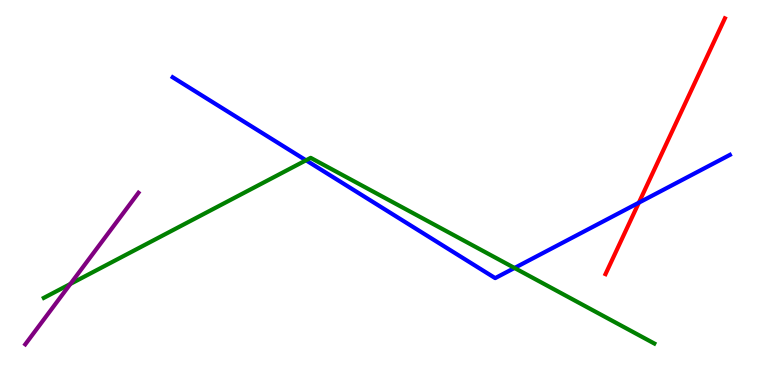[{'lines': ['blue', 'red'], 'intersections': [{'x': 8.24, 'y': 4.74}]}, {'lines': ['green', 'red'], 'intersections': []}, {'lines': ['purple', 'red'], 'intersections': []}, {'lines': ['blue', 'green'], 'intersections': [{'x': 3.95, 'y': 5.84}, {'x': 6.64, 'y': 3.04}]}, {'lines': ['blue', 'purple'], 'intersections': []}, {'lines': ['green', 'purple'], 'intersections': [{'x': 0.908, 'y': 2.62}]}]